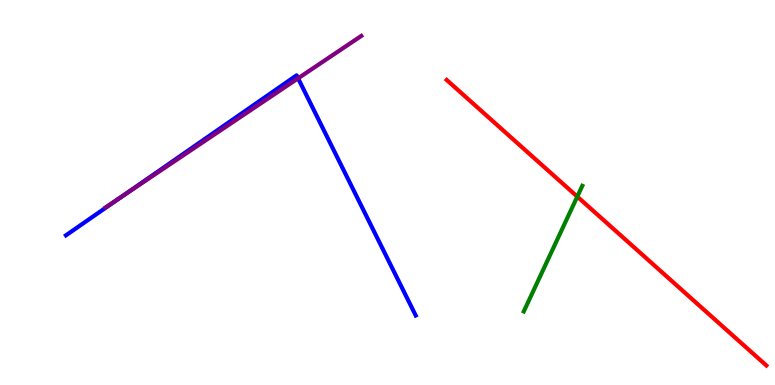[{'lines': ['blue', 'red'], 'intersections': []}, {'lines': ['green', 'red'], 'intersections': [{'x': 7.45, 'y': 4.89}]}, {'lines': ['purple', 'red'], 'intersections': []}, {'lines': ['blue', 'green'], 'intersections': []}, {'lines': ['blue', 'purple'], 'intersections': [{'x': 1.58, 'y': 4.91}, {'x': 3.85, 'y': 7.97}]}, {'lines': ['green', 'purple'], 'intersections': []}]